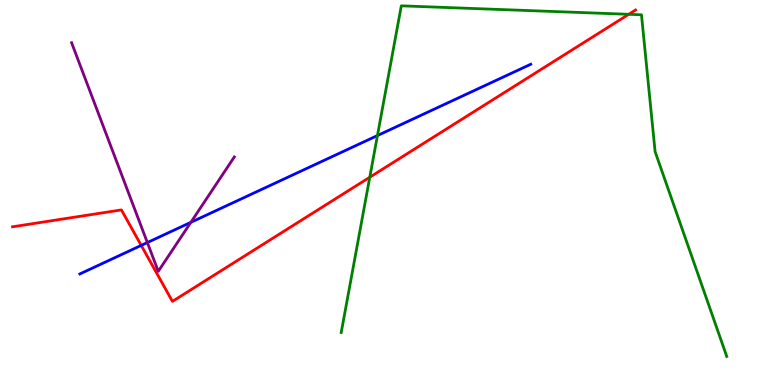[{'lines': ['blue', 'red'], 'intersections': [{'x': 1.82, 'y': 3.63}]}, {'lines': ['green', 'red'], 'intersections': [{'x': 4.77, 'y': 5.4}, {'x': 8.11, 'y': 9.63}]}, {'lines': ['purple', 'red'], 'intersections': []}, {'lines': ['blue', 'green'], 'intersections': [{'x': 4.87, 'y': 6.48}]}, {'lines': ['blue', 'purple'], 'intersections': [{'x': 1.9, 'y': 3.7}, {'x': 2.46, 'y': 4.23}]}, {'lines': ['green', 'purple'], 'intersections': []}]